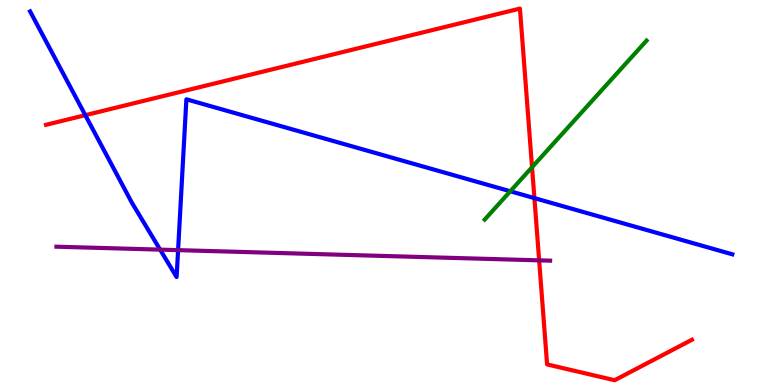[{'lines': ['blue', 'red'], 'intersections': [{'x': 1.1, 'y': 7.01}, {'x': 6.9, 'y': 4.85}]}, {'lines': ['green', 'red'], 'intersections': [{'x': 6.87, 'y': 5.66}]}, {'lines': ['purple', 'red'], 'intersections': [{'x': 6.96, 'y': 3.24}]}, {'lines': ['blue', 'green'], 'intersections': [{'x': 6.58, 'y': 5.03}]}, {'lines': ['blue', 'purple'], 'intersections': [{'x': 2.07, 'y': 3.52}, {'x': 2.3, 'y': 3.5}]}, {'lines': ['green', 'purple'], 'intersections': []}]